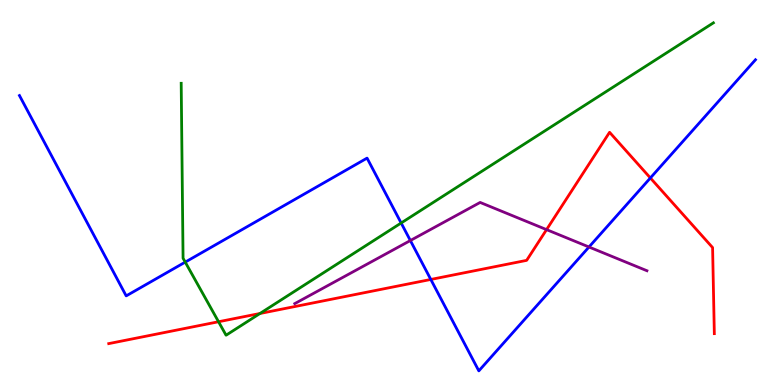[{'lines': ['blue', 'red'], 'intersections': [{'x': 5.56, 'y': 2.74}, {'x': 8.39, 'y': 5.38}]}, {'lines': ['green', 'red'], 'intersections': [{'x': 2.82, 'y': 1.64}, {'x': 3.35, 'y': 1.86}]}, {'lines': ['purple', 'red'], 'intersections': [{'x': 7.05, 'y': 4.04}]}, {'lines': ['blue', 'green'], 'intersections': [{'x': 2.39, 'y': 3.19}, {'x': 5.18, 'y': 4.21}]}, {'lines': ['blue', 'purple'], 'intersections': [{'x': 5.29, 'y': 3.75}, {'x': 7.6, 'y': 3.58}]}, {'lines': ['green', 'purple'], 'intersections': []}]